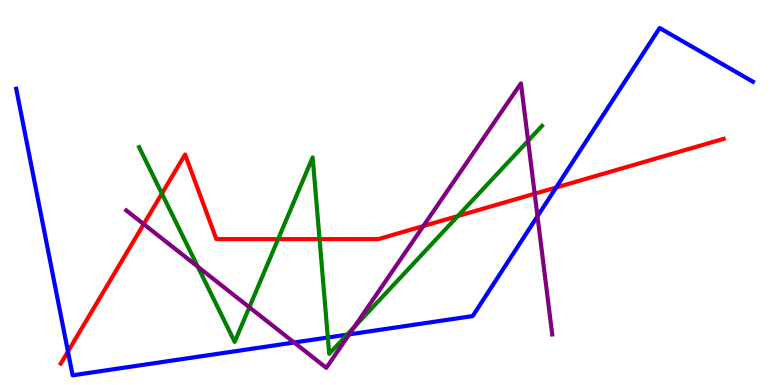[{'lines': ['blue', 'red'], 'intersections': [{'x': 0.877, 'y': 0.87}, {'x': 7.18, 'y': 5.13}]}, {'lines': ['green', 'red'], 'intersections': [{'x': 2.09, 'y': 4.97}, {'x': 3.59, 'y': 3.79}, {'x': 4.12, 'y': 3.79}, {'x': 5.91, 'y': 4.39}]}, {'lines': ['purple', 'red'], 'intersections': [{'x': 1.85, 'y': 4.18}, {'x': 5.46, 'y': 4.13}, {'x': 6.9, 'y': 4.97}]}, {'lines': ['blue', 'green'], 'intersections': [{'x': 4.23, 'y': 1.23}, {'x': 4.48, 'y': 1.31}]}, {'lines': ['blue', 'purple'], 'intersections': [{'x': 3.8, 'y': 1.1}, {'x': 4.51, 'y': 1.32}, {'x': 6.94, 'y': 4.38}]}, {'lines': ['green', 'purple'], 'intersections': [{'x': 2.55, 'y': 3.07}, {'x': 3.22, 'y': 2.02}, {'x': 4.57, 'y': 1.5}, {'x': 6.81, 'y': 6.34}]}]